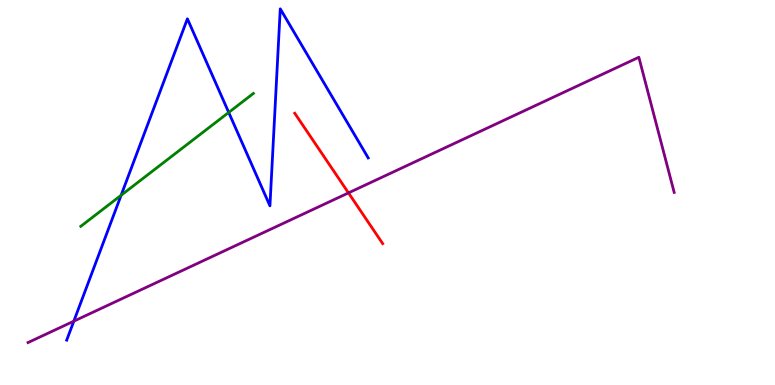[{'lines': ['blue', 'red'], 'intersections': []}, {'lines': ['green', 'red'], 'intersections': []}, {'lines': ['purple', 'red'], 'intersections': [{'x': 4.5, 'y': 4.99}]}, {'lines': ['blue', 'green'], 'intersections': [{'x': 1.56, 'y': 4.93}, {'x': 2.95, 'y': 7.08}]}, {'lines': ['blue', 'purple'], 'intersections': [{'x': 0.953, 'y': 1.66}]}, {'lines': ['green', 'purple'], 'intersections': []}]